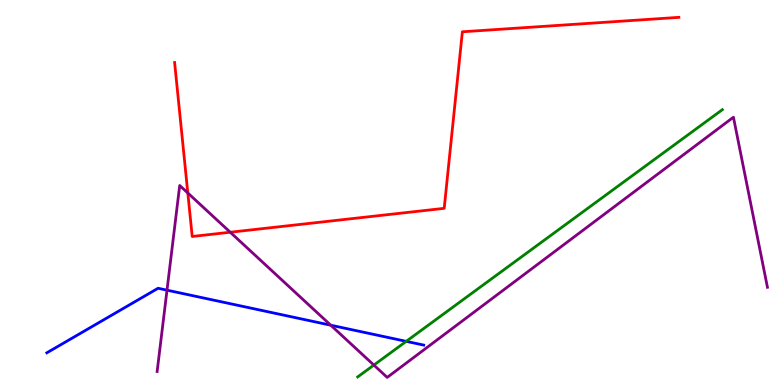[{'lines': ['blue', 'red'], 'intersections': []}, {'lines': ['green', 'red'], 'intersections': []}, {'lines': ['purple', 'red'], 'intersections': [{'x': 2.42, 'y': 4.99}, {'x': 2.97, 'y': 3.97}]}, {'lines': ['blue', 'green'], 'intersections': [{'x': 5.24, 'y': 1.13}]}, {'lines': ['blue', 'purple'], 'intersections': [{'x': 2.15, 'y': 2.46}, {'x': 4.27, 'y': 1.55}]}, {'lines': ['green', 'purple'], 'intersections': [{'x': 4.82, 'y': 0.518}]}]